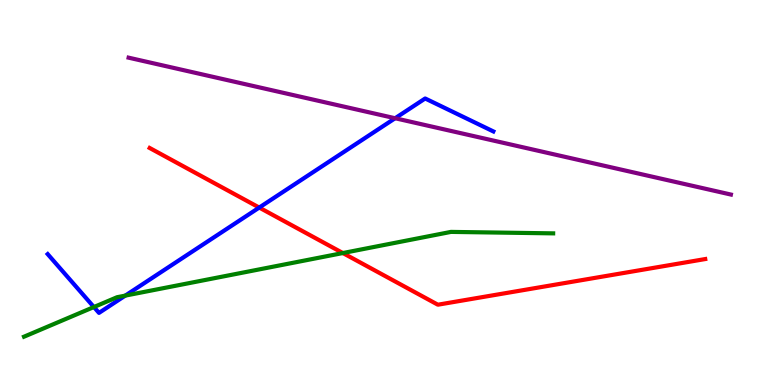[{'lines': ['blue', 'red'], 'intersections': [{'x': 3.34, 'y': 4.61}]}, {'lines': ['green', 'red'], 'intersections': [{'x': 4.42, 'y': 3.43}]}, {'lines': ['purple', 'red'], 'intersections': []}, {'lines': ['blue', 'green'], 'intersections': [{'x': 1.21, 'y': 2.02}, {'x': 1.62, 'y': 2.32}]}, {'lines': ['blue', 'purple'], 'intersections': [{'x': 5.1, 'y': 6.93}]}, {'lines': ['green', 'purple'], 'intersections': []}]